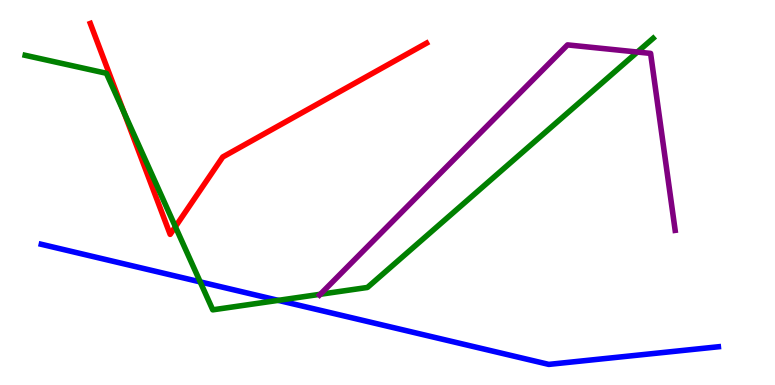[{'lines': ['blue', 'red'], 'intersections': []}, {'lines': ['green', 'red'], 'intersections': [{'x': 1.6, 'y': 7.08}, {'x': 2.26, 'y': 4.11}]}, {'lines': ['purple', 'red'], 'intersections': []}, {'lines': ['blue', 'green'], 'intersections': [{'x': 2.58, 'y': 2.68}, {'x': 3.59, 'y': 2.2}]}, {'lines': ['blue', 'purple'], 'intersections': []}, {'lines': ['green', 'purple'], 'intersections': [{'x': 4.13, 'y': 2.36}, {'x': 8.22, 'y': 8.65}]}]